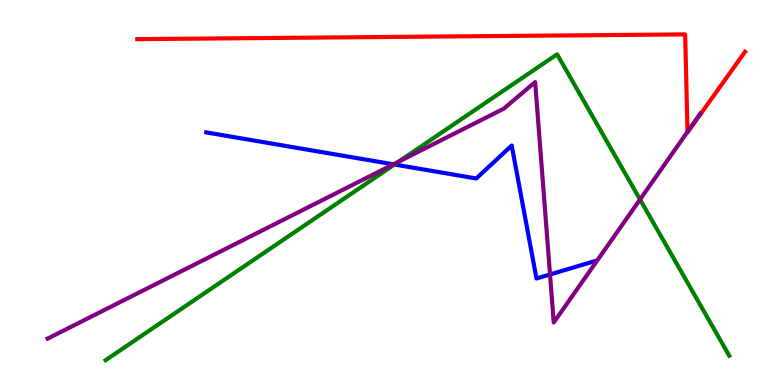[{'lines': ['blue', 'red'], 'intersections': []}, {'lines': ['green', 'red'], 'intersections': []}, {'lines': ['purple', 'red'], 'intersections': [{'x': 8.87, 'y': 6.58}]}, {'lines': ['blue', 'green'], 'intersections': [{'x': 5.09, 'y': 5.73}]}, {'lines': ['blue', 'purple'], 'intersections': [{'x': 5.08, 'y': 5.73}, {'x': 7.1, 'y': 2.87}]}, {'lines': ['green', 'purple'], 'intersections': [{'x': 5.14, 'y': 5.8}, {'x': 8.26, 'y': 4.82}]}]